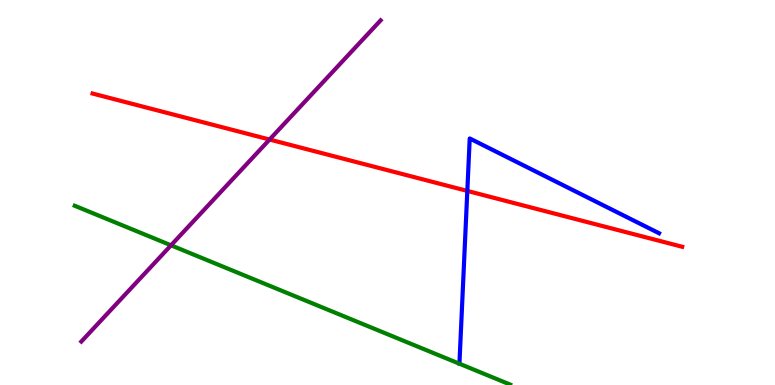[{'lines': ['blue', 'red'], 'intersections': [{'x': 6.03, 'y': 5.04}]}, {'lines': ['green', 'red'], 'intersections': []}, {'lines': ['purple', 'red'], 'intersections': [{'x': 3.48, 'y': 6.38}]}, {'lines': ['blue', 'green'], 'intersections': []}, {'lines': ['blue', 'purple'], 'intersections': []}, {'lines': ['green', 'purple'], 'intersections': [{'x': 2.21, 'y': 3.63}]}]